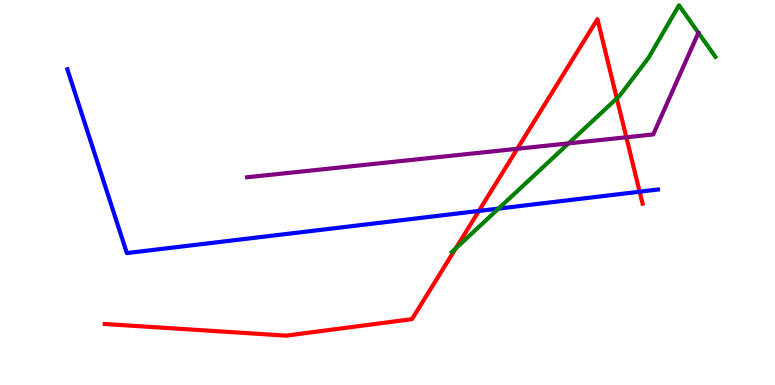[{'lines': ['blue', 'red'], 'intersections': [{'x': 6.18, 'y': 4.52}, {'x': 8.25, 'y': 5.02}]}, {'lines': ['green', 'red'], 'intersections': [{'x': 5.88, 'y': 3.54}, {'x': 7.96, 'y': 7.44}]}, {'lines': ['purple', 'red'], 'intersections': [{'x': 6.67, 'y': 6.14}, {'x': 8.08, 'y': 6.43}]}, {'lines': ['blue', 'green'], 'intersections': [{'x': 6.43, 'y': 4.58}]}, {'lines': ['blue', 'purple'], 'intersections': []}, {'lines': ['green', 'purple'], 'intersections': [{'x': 7.34, 'y': 6.28}]}]